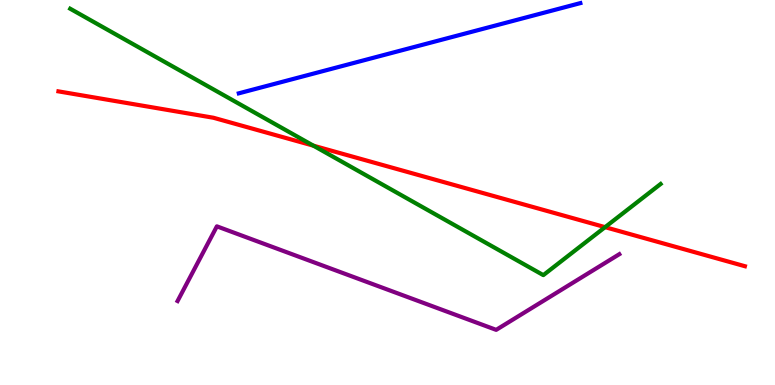[{'lines': ['blue', 'red'], 'intersections': []}, {'lines': ['green', 'red'], 'intersections': [{'x': 4.04, 'y': 6.22}, {'x': 7.81, 'y': 4.1}]}, {'lines': ['purple', 'red'], 'intersections': []}, {'lines': ['blue', 'green'], 'intersections': []}, {'lines': ['blue', 'purple'], 'intersections': []}, {'lines': ['green', 'purple'], 'intersections': []}]